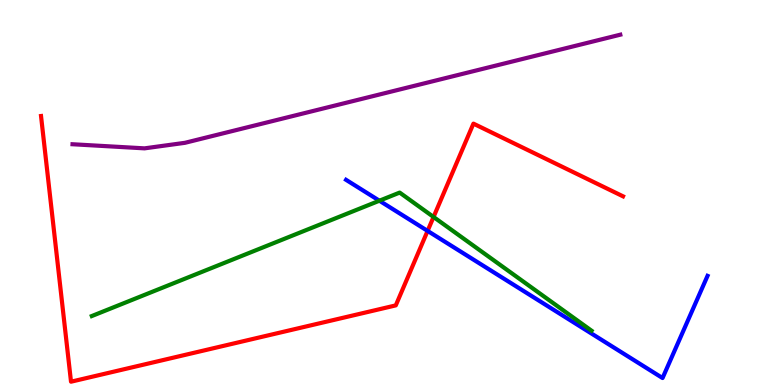[{'lines': ['blue', 'red'], 'intersections': [{'x': 5.52, 'y': 4.0}]}, {'lines': ['green', 'red'], 'intersections': [{'x': 5.59, 'y': 4.36}]}, {'lines': ['purple', 'red'], 'intersections': []}, {'lines': ['blue', 'green'], 'intersections': [{'x': 4.9, 'y': 4.79}]}, {'lines': ['blue', 'purple'], 'intersections': []}, {'lines': ['green', 'purple'], 'intersections': []}]